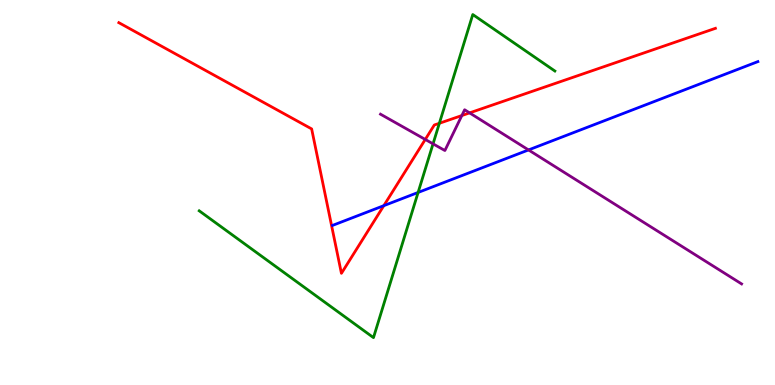[{'lines': ['blue', 'red'], 'intersections': [{'x': 4.95, 'y': 4.66}]}, {'lines': ['green', 'red'], 'intersections': [{'x': 5.67, 'y': 6.8}]}, {'lines': ['purple', 'red'], 'intersections': [{'x': 5.49, 'y': 6.38}, {'x': 5.96, 'y': 7.0}, {'x': 6.06, 'y': 7.07}]}, {'lines': ['blue', 'green'], 'intersections': [{'x': 5.39, 'y': 5.0}]}, {'lines': ['blue', 'purple'], 'intersections': [{'x': 6.82, 'y': 6.11}]}, {'lines': ['green', 'purple'], 'intersections': [{'x': 5.59, 'y': 6.26}]}]